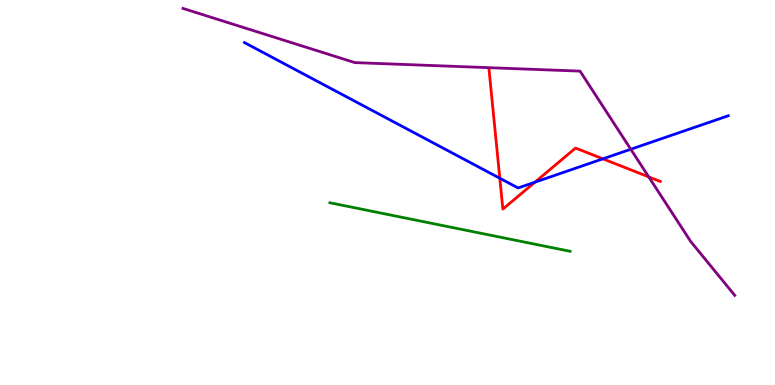[{'lines': ['blue', 'red'], 'intersections': [{'x': 6.45, 'y': 5.37}, {'x': 6.9, 'y': 5.27}, {'x': 7.78, 'y': 5.87}]}, {'lines': ['green', 'red'], 'intersections': []}, {'lines': ['purple', 'red'], 'intersections': [{'x': 8.37, 'y': 5.41}]}, {'lines': ['blue', 'green'], 'intersections': []}, {'lines': ['blue', 'purple'], 'intersections': [{'x': 8.14, 'y': 6.12}]}, {'lines': ['green', 'purple'], 'intersections': []}]